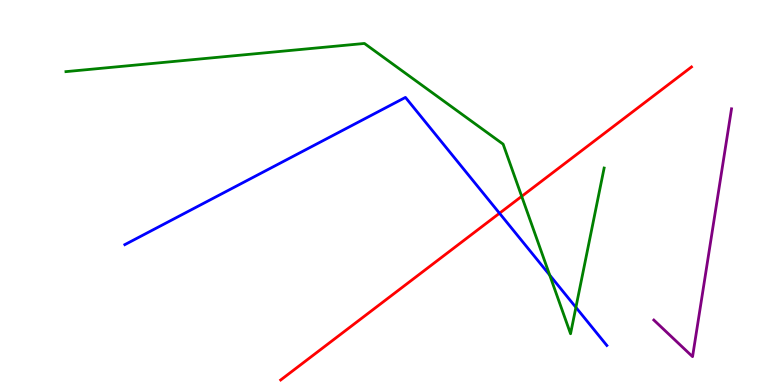[{'lines': ['blue', 'red'], 'intersections': [{'x': 6.45, 'y': 4.46}]}, {'lines': ['green', 'red'], 'intersections': [{'x': 6.73, 'y': 4.9}]}, {'lines': ['purple', 'red'], 'intersections': []}, {'lines': ['blue', 'green'], 'intersections': [{'x': 7.09, 'y': 2.86}, {'x': 7.43, 'y': 2.02}]}, {'lines': ['blue', 'purple'], 'intersections': []}, {'lines': ['green', 'purple'], 'intersections': []}]